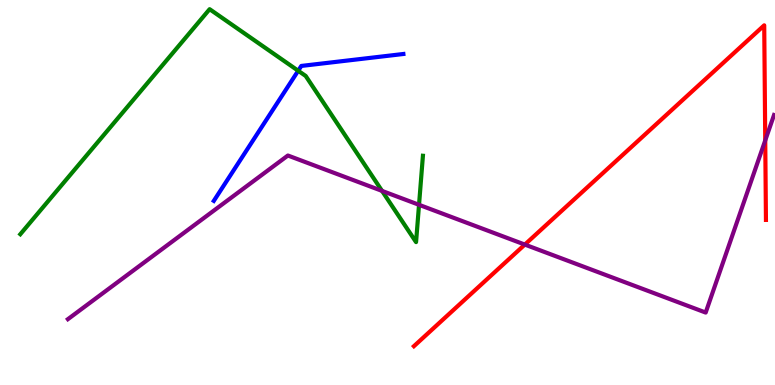[{'lines': ['blue', 'red'], 'intersections': []}, {'lines': ['green', 'red'], 'intersections': []}, {'lines': ['purple', 'red'], 'intersections': [{'x': 6.77, 'y': 3.65}, {'x': 9.87, 'y': 6.35}]}, {'lines': ['blue', 'green'], 'intersections': [{'x': 3.85, 'y': 8.16}]}, {'lines': ['blue', 'purple'], 'intersections': []}, {'lines': ['green', 'purple'], 'intersections': [{'x': 4.93, 'y': 5.04}, {'x': 5.41, 'y': 4.68}]}]